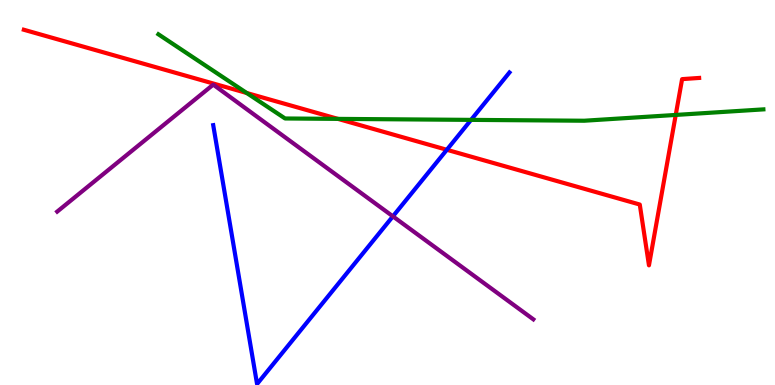[{'lines': ['blue', 'red'], 'intersections': [{'x': 5.77, 'y': 6.11}]}, {'lines': ['green', 'red'], 'intersections': [{'x': 3.18, 'y': 7.58}, {'x': 4.36, 'y': 6.91}, {'x': 8.72, 'y': 7.01}]}, {'lines': ['purple', 'red'], 'intersections': []}, {'lines': ['blue', 'green'], 'intersections': [{'x': 6.08, 'y': 6.89}]}, {'lines': ['blue', 'purple'], 'intersections': [{'x': 5.07, 'y': 4.38}]}, {'lines': ['green', 'purple'], 'intersections': []}]